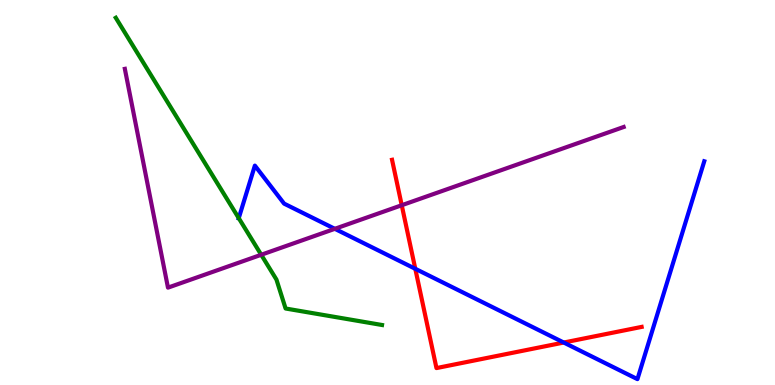[{'lines': ['blue', 'red'], 'intersections': [{'x': 5.36, 'y': 3.02}, {'x': 7.27, 'y': 1.1}]}, {'lines': ['green', 'red'], 'intersections': []}, {'lines': ['purple', 'red'], 'intersections': [{'x': 5.18, 'y': 4.67}]}, {'lines': ['blue', 'green'], 'intersections': [{'x': 3.08, 'y': 4.33}]}, {'lines': ['blue', 'purple'], 'intersections': [{'x': 4.32, 'y': 4.06}]}, {'lines': ['green', 'purple'], 'intersections': [{'x': 3.37, 'y': 3.38}]}]